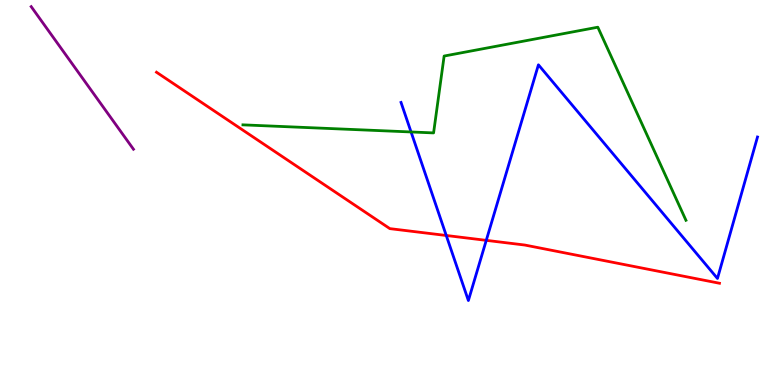[{'lines': ['blue', 'red'], 'intersections': [{'x': 5.76, 'y': 3.88}, {'x': 6.27, 'y': 3.76}]}, {'lines': ['green', 'red'], 'intersections': []}, {'lines': ['purple', 'red'], 'intersections': []}, {'lines': ['blue', 'green'], 'intersections': [{'x': 5.3, 'y': 6.57}]}, {'lines': ['blue', 'purple'], 'intersections': []}, {'lines': ['green', 'purple'], 'intersections': []}]